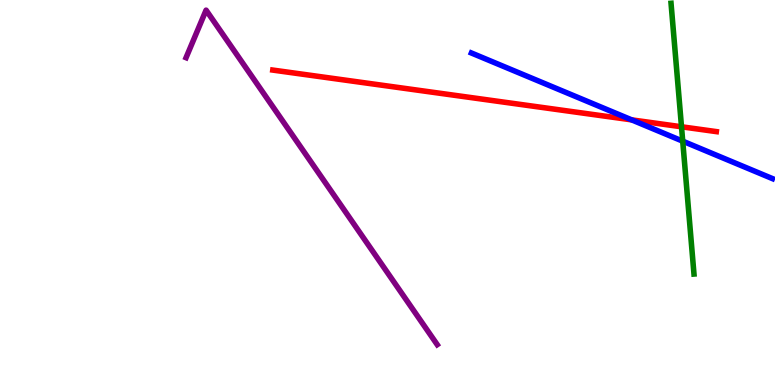[{'lines': ['blue', 'red'], 'intersections': [{'x': 8.15, 'y': 6.89}]}, {'lines': ['green', 'red'], 'intersections': [{'x': 8.79, 'y': 6.71}]}, {'lines': ['purple', 'red'], 'intersections': []}, {'lines': ['blue', 'green'], 'intersections': [{'x': 8.81, 'y': 6.33}]}, {'lines': ['blue', 'purple'], 'intersections': []}, {'lines': ['green', 'purple'], 'intersections': []}]